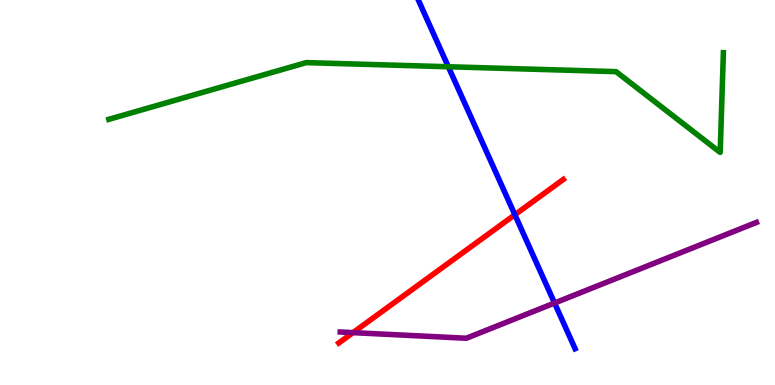[{'lines': ['blue', 'red'], 'intersections': [{'x': 6.64, 'y': 4.42}]}, {'lines': ['green', 'red'], 'intersections': []}, {'lines': ['purple', 'red'], 'intersections': [{'x': 4.55, 'y': 1.36}]}, {'lines': ['blue', 'green'], 'intersections': [{'x': 5.78, 'y': 8.27}]}, {'lines': ['blue', 'purple'], 'intersections': [{'x': 7.16, 'y': 2.13}]}, {'lines': ['green', 'purple'], 'intersections': []}]